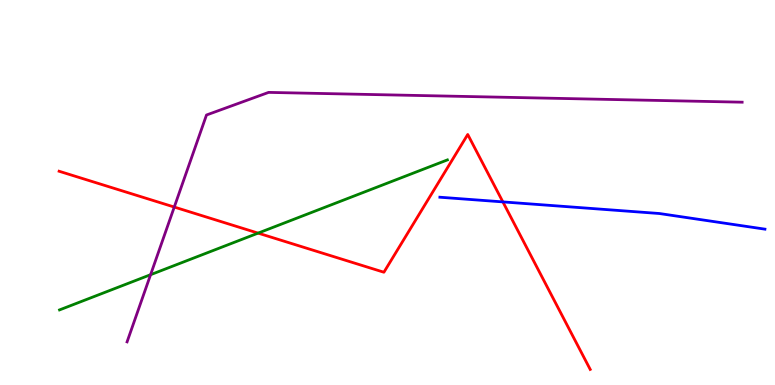[{'lines': ['blue', 'red'], 'intersections': [{'x': 6.49, 'y': 4.76}]}, {'lines': ['green', 'red'], 'intersections': [{'x': 3.33, 'y': 3.94}]}, {'lines': ['purple', 'red'], 'intersections': [{'x': 2.25, 'y': 4.62}]}, {'lines': ['blue', 'green'], 'intersections': []}, {'lines': ['blue', 'purple'], 'intersections': []}, {'lines': ['green', 'purple'], 'intersections': [{'x': 1.94, 'y': 2.86}]}]